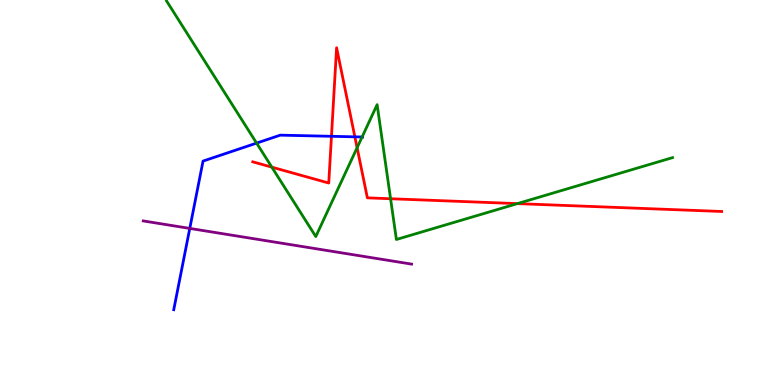[{'lines': ['blue', 'red'], 'intersections': [{'x': 4.28, 'y': 6.46}, {'x': 4.58, 'y': 6.45}]}, {'lines': ['green', 'red'], 'intersections': [{'x': 3.51, 'y': 5.66}, {'x': 4.61, 'y': 6.16}, {'x': 5.04, 'y': 4.84}, {'x': 6.68, 'y': 4.71}]}, {'lines': ['purple', 'red'], 'intersections': []}, {'lines': ['blue', 'green'], 'intersections': [{'x': 3.31, 'y': 6.28}, {'x': 4.67, 'y': 6.44}]}, {'lines': ['blue', 'purple'], 'intersections': [{'x': 2.45, 'y': 4.07}]}, {'lines': ['green', 'purple'], 'intersections': []}]